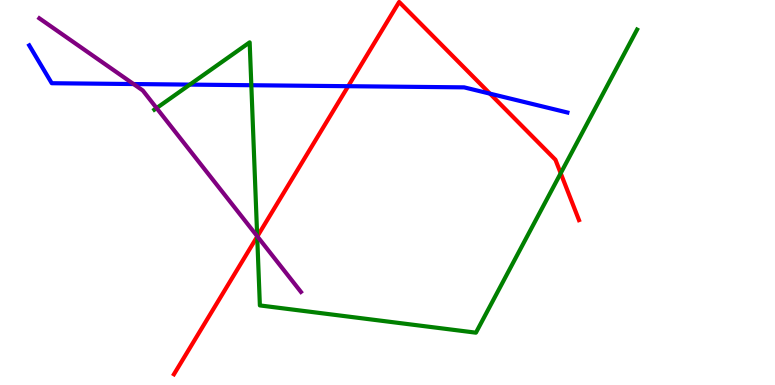[{'lines': ['blue', 'red'], 'intersections': [{'x': 4.49, 'y': 7.76}, {'x': 6.32, 'y': 7.57}]}, {'lines': ['green', 'red'], 'intersections': [{'x': 3.32, 'y': 3.85}, {'x': 7.23, 'y': 5.5}]}, {'lines': ['purple', 'red'], 'intersections': [{'x': 3.32, 'y': 3.86}]}, {'lines': ['blue', 'green'], 'intersections': [{'x': 2.45, 'y': 7.8}, {'x': 3.24, 'y': 7.79}]}, {'lines': ['blue', 'purple'], 'intersections': [{'x': 1.72, 'y': 7.82}]}, {'lines': ['green', 'purple'], 'intersections': [{'x': 2.02, 'y': 7.19}, {'x': 3.32, 'y': 3.87}]}]